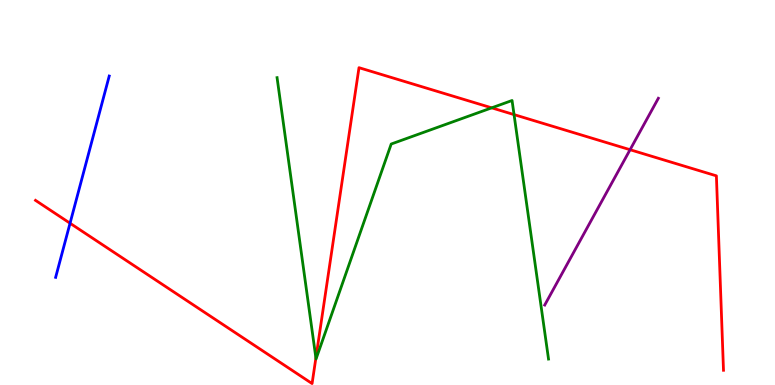[{'lines': ['blue', 'red'], 'intersections': [{'x': 0.904, 'y': 4.2}]}, {'lines': ['green', 'red'], 'intersections': [{'x': 4.08, 'y': 0.703}, {'x': 6.34, 'y': 7.2}, {'x': 6.63, 'y': 7.02}]}, {'lines': ['purple', 'red'], 'intersections': [{'x': 8.13, 'y': 6.11}]}, {'lines': ['blue', 'green'], 'intersections': []}, {'lines': ['blue', 'purple'], 'intersections': []}, {'lines': ['green', 'purple'], 'intersections': []}]